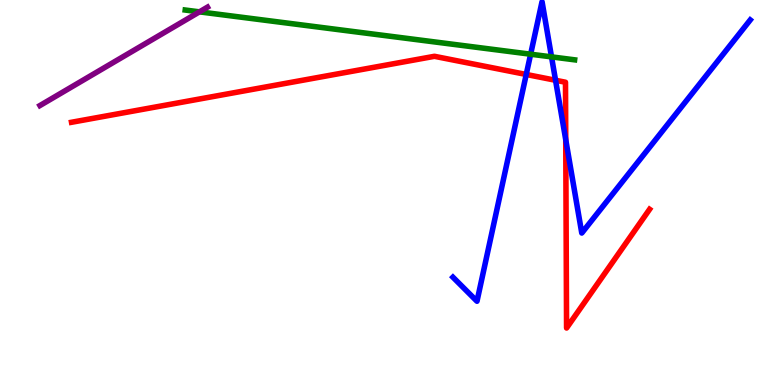[{'lines': ['blue', 'red'], 'intersections': [{'x': 6.79, 'y': 8.07}, {'x': 7.17, 'y': 7.92}, {'x': 7.3, 'y': 6.37}]}, {'lines': ['green', 'red'], 'intersections': []}, {'lines': ['purple', 'red'], 'intersections': []}, {'lines': ['blue', 'green'], 'intersections': [{'x': 6.85, 'y': 8.59}, {'x': 7.12, 'y': 8.52}]}, {'lines': ['blue', 'purple'], 'intersections': []}, {'lines': ['green', 'purple'], 'intersections': [{'x': 2.57, 'y': 9.69}]}]